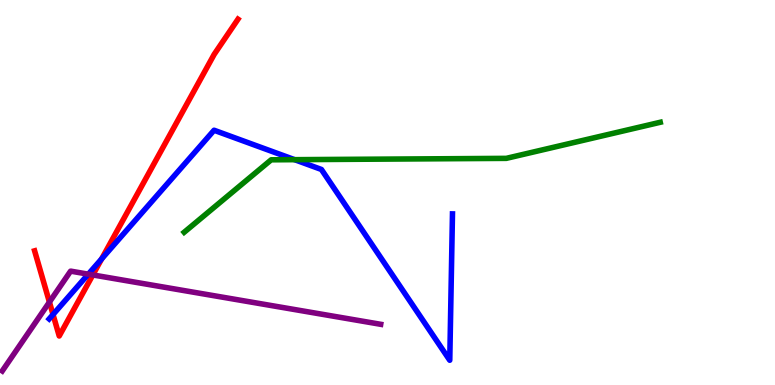[{'lines': ['blue', 'red'], 'intersections': [{'x': 0.684, 'y': 1.83}, {'x': 1.31, 'y': 3.28}]}, {'lines': ['green', 'red'], 'intersections': []}, {'lines': ['purple', 'red'], 'intersections': [{'x': 0.638, 'y': 2.15}, {'x': 1.2, 'y': 2.86}]}, {'lines': ['blue', 'green'], 'intersections': [{'x': 3.8, 'y': 5.85}]}, {'lines': ['blue', 'purple'], 'intersections': [{'x': 1.14, 'y': 2.88}]}, {'lines': ['green', 'purple'], 'intersections': []}]